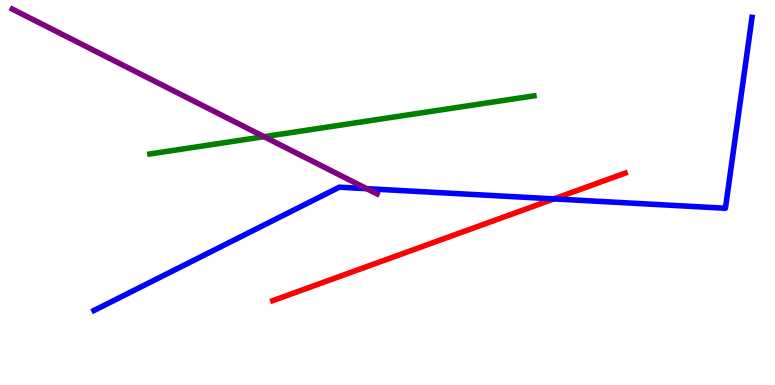[{'lines': ['blue', 'red'], 'intersections': [{'x': 7.15, 'y': 4.83}]}, {'lines': ['green', 'red'], 'intersections': []}, {'lines': ['purple', 'red'], 'intersections': []}, {'lines': ['blue', 'green'], 'intersections': []}, {'lines': ['blue', 'purple'], 'intersections': [{'x': 4.73, 'y': 5.1}]}, {'lines': ['green', 'purple'], 'intersections': [{'x': 3.41, 'y': 6.45}]}]